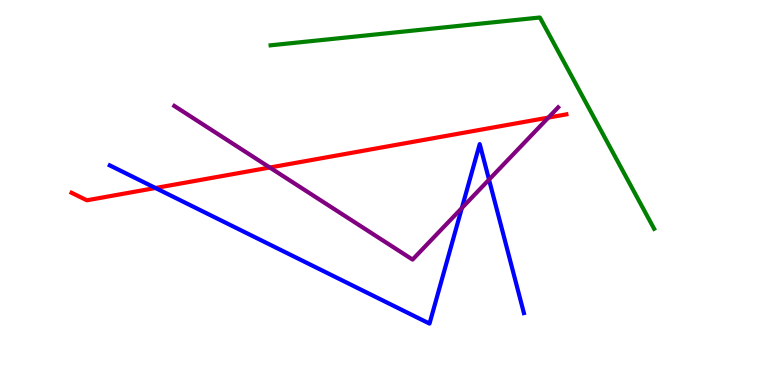[{'lines': ['blue', 'red'], 'intersections': [{'x': 2.01, 'y': 5.12}]}, {'lines': ['green', 'red'], 'intersections': []}, {'lines': ['purple', 'red'], 'intersections': [{'x': 3.48, 'y': 5.65}, {'x': 7.08, 'y': 6.95}]}, {'lines': ['blue', 'green'], 'intersections': []}, {'lines': ['blue', 'purple'], 'intersections': [{'x': 5.96, 'y': 4.6}, {'x': 6.31, 'y': 5.33}]}, {'lines': ['green', 'purple'], 'intersections': []}]